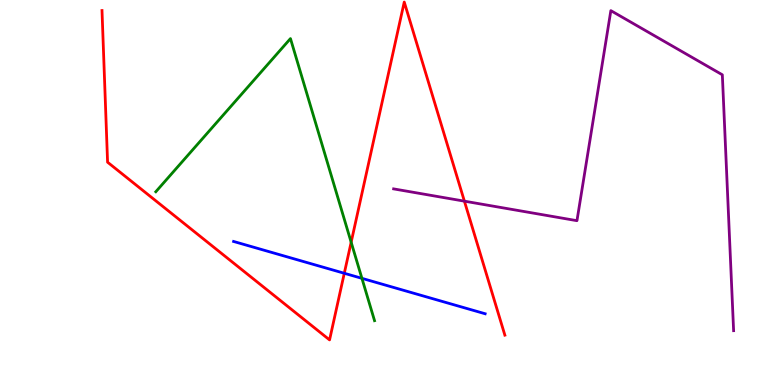[{'lines': ['blue', 'red'], 'intersections': [{'x': 4.44, 'y': 2.9}]}, {'lines': ['green', 'red'], 'intersections': [{'x': 4.53, 'y': 3.71}]}, {'lines': ['purple', 'red'], 'intersections': [{'x': 5.99, 'y': 4.78}]}, {'lines': ['blue', 'green'], 'intersections': [{'x': 4.67, 'y': 2.77}]}, {'lines': ['blue', 'purple'], 'intersections': []}, {'lines': ['green', 'purple'], 'intersections': []}]